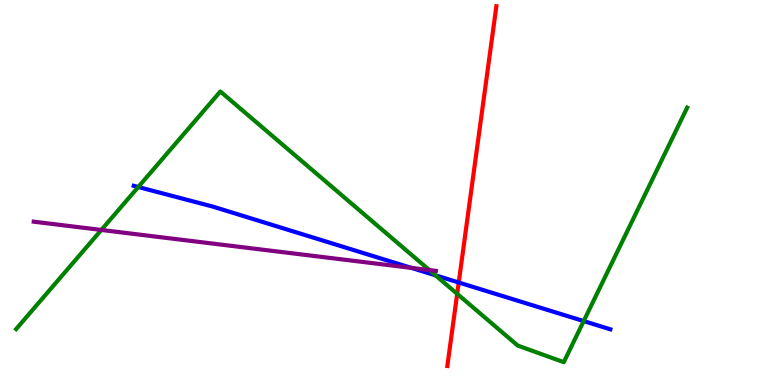[{'lines': ['blue', 'red'], 'intersections': [{'x': 5.92, 'y': 2.66}]}, {'lines': ['green', 'red'], 'intersections': [{'x': 5.9, 'y': 2.37}]}, {'lines': ['purple', 'red'], 'intersections': []}, {'lines': ['blue', 'green'], 'intersections': [{'x': 1.78, 'y': 5.14}, {'x': 5.62, 'y': 2.85}, {'x': 7.53, 'y': 1.66}]}, {'lines': ['blue', 'purple'], 'intersections': [{'x': 5.31, 'y': 3.04}]}, {'lines': ['green', 'purple'], 'intersections': [{'x': 1.31, 'y': 4.03}, {'x': 5.54, 'y': 2.98}]}]